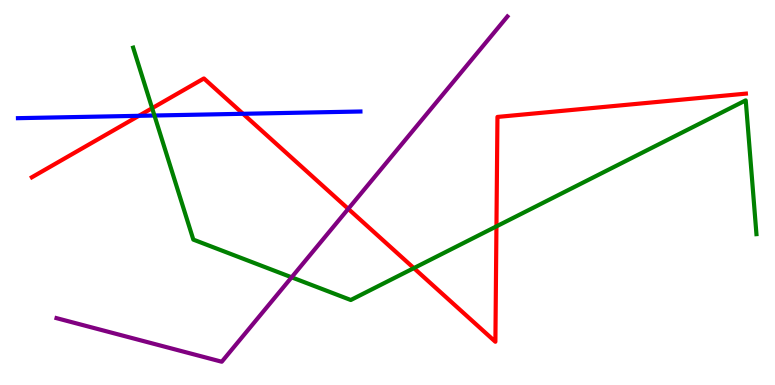[{'lines': ['blue', 'red'], 'intersections': [{'x': 1.79, 'y': 6.99}, {'x': 3.14, 'y': 7.04}]}, {'lines': ['green', 'red'], 'intersections': [{'x': 1.96, 'y': 7.19}, {'x': 5.34, 'y': 3.04}, {'x': 6.41, 'y': 4.12}]}, {'lines': ['purple', 'red'], 'intersections': [{'x': 4.49, 'y': 4.58}]}, {'lines': ['blue', 'green'], 'intersections': [{'x': 1.99, 'y': 7.0}]}, {'lines': ['blue', 'purple'], 'intersections': []}, {'lines': ['green', 'purple'], 'intersections': [{'x': 3.76, 'y': 2.8}]}]